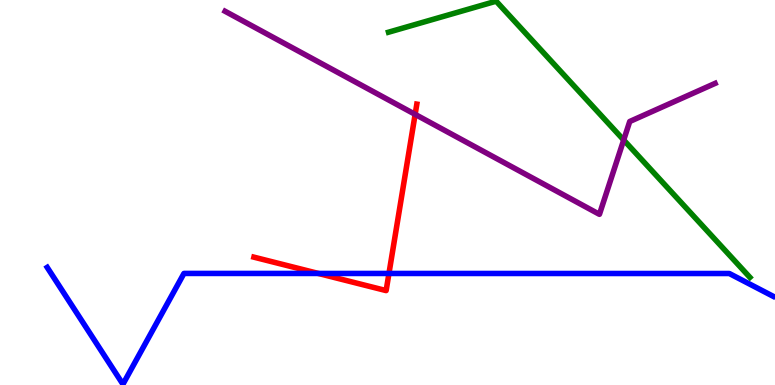[{'lines': ['blue', 'red'], 'intersections': [{'x': 4.11, 'y': 2.9}, {'x': 5.02, 'y': 2.9}]}, {'lines': ['green', 'red'], 'intersections': []}, {'lines': ['purple', 'red'], 'intersections': [{'x': 5.36, 'y': 7.03}]}, {'lines': ['blue', 'green'], 'intersections': []}, {'lines': ['blue', 'purple'], 'intersections': []}, {'lines': ['green', 'purple'], 'intersections': [{'x': 8.05, 'y': 6.36}]}]